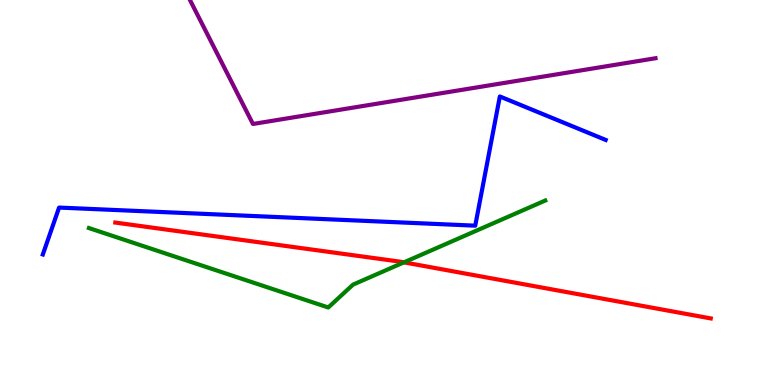[{'lines': ['blue', 'red'], 'intersections': []}, {'lines': ['green', 'red'], 'intersections': [{'x': 5.21, 'y': 3.19}]}, {'lines': ['purple', 'red'], 'intersections': []}, {'lines': ['blue', 'green'], 'intersections': []}, {'lines': ['blue', 'purple'], 'intersections': []}, {'lines': ['green', 'purple'], 'intersections': []}]